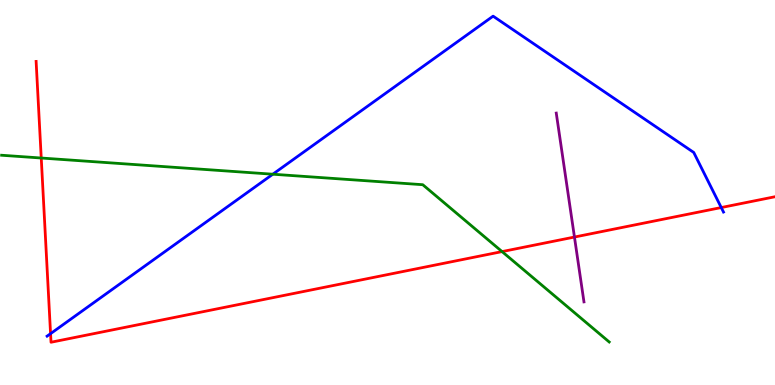[{'lines': ['blue', 'red'], 'intersections': [{'x': 0.652, 'y': 1.33}, {'x': 9.31, 'y': 4.61}]}, {'lines': ['green', 'red'], 'intersections': [{'x': 0.532, 'y': 5.9}, {'x': 6.48, 'y': 3.47}]}, {'lines': ['purple', 'red'], 'intersections': [{'x': 7.41, 'y': 3.84}]}, {'lines': ['blue', 'green'], 'intersections': [{'x': 3.52, 'y': 5.47}]}, {'lines': ['blue', 'purple'], 'intersections': []}, {'lines': ['green', 'purple'], 'intersections': []}]